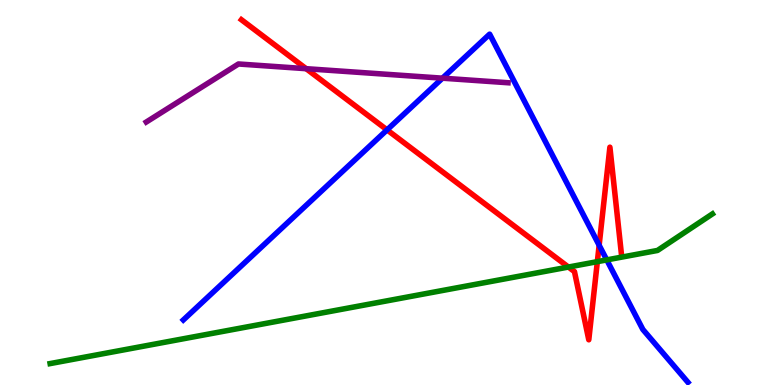[{'lines': ['blue', 'red'], 'intersections': [{'x': 4.99, 'y': 6.63}, {'x': 7.73, 'y': 3.63}]}, {'lines': ['green', 'red'], 'intersections': [{'x': 7.33, 'y': 3.06}, {'x': 7.71, 'y': 3.2}]}, {'lines': ['purple', 'red'], 'intersections': [{'x': 3.95, 'y': 8.22}]}, {'lines': ['blue', 'green'], 'intersections': [{'x': 7.83, 'y': 3.25}]}, {'lines': ['blue', 'purple'], 'intersections': [{'x': 5.71, 'y': 7.97}]}, {'lines': ['green', 'purple'], 'intersections': []}]